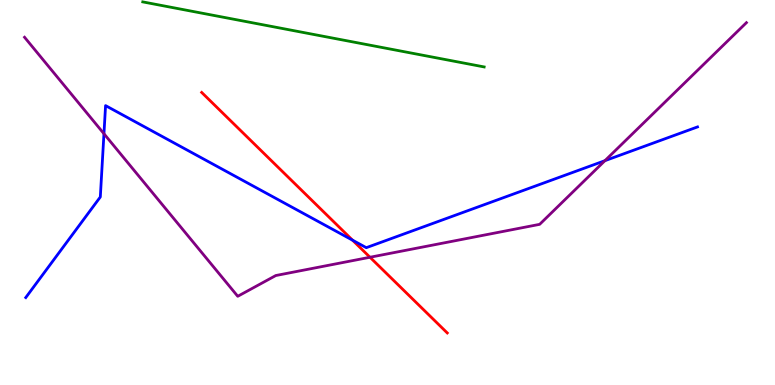[{'lines': ['blue', 'red'], 'intersections': [{'x': 4.55, 'y': 3.76}]}, {'lines': ['green', 'red'], 'intersections': []}, {'lines': ['purple', 'red'], 'intersections': [{'x': 4.77, 'y': 3.32}]}, {'lines': ['blue', 'green'], 'intersections': []}, {'lines': ['blue', 'purple'], 'intersections': [{'x': 1.34, 'y': 6.53}, {'x': 7.81, 'y': 5.83}]}, {'lines': ['green', 'purple'], 'intersections': []}]